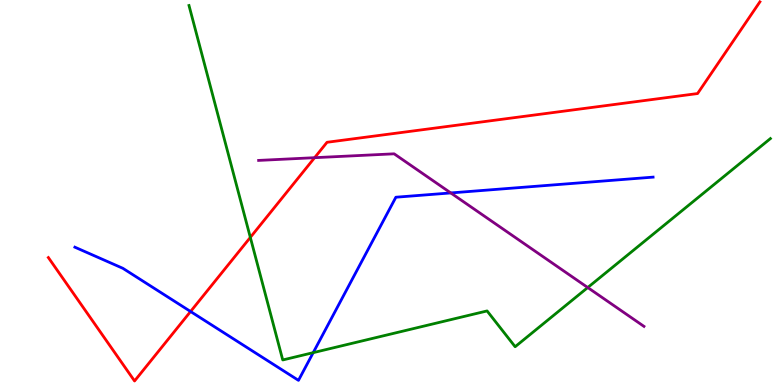[{'lines': ['blue', 'red'], 'intersections': [{'x': 2.46, 'y': 1.91}]}, {'lines': ['green', 'red'], 'intersections': [{'x': 3.23, 'y': 3.83}]}, {'lines': ['purple', 'red'], 'intersections': [{'x': 4.06, 'y': 5.9}]}, {'lines': ['blue', 'green'], 'intersections': [{'x': 4.04, 'y': 0.84}]}, {'lines': ['blue', 'purple'], 'intersections': [{'x': 5.82, 'y': 4.99}]}, {'lines': ['green', 'purple'], 'intersections': [{'x': 7.58, 'y': 2.53}]}]